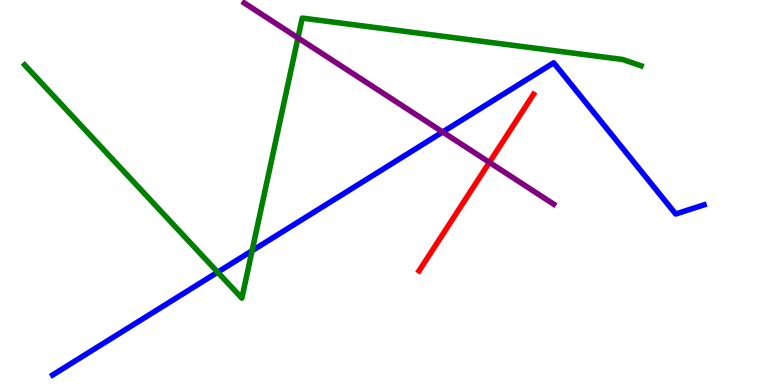[{'lines': ['blue', 'red'], 'intersections': []}, {'lines': ['green', 'red'], 'intersections': []}, {'lines': ['purple', 'red'], 'intersections': [{'x': 6.31, 'y': 5.78}]}, {'lines': ['blue', 'green'], 'intersections': [{'x': 2.81, 'y': 2.93}, {'x': 3.25, 'y': 3.49}]}, {'lines': ['blue', 'purple'], 'intersections': [{'x': 5.71, 'y': 6.57}]}, {'lines': ['green', 'purple'], 'intersections': [{'x': 3.84, 'y': 9.02}]}]